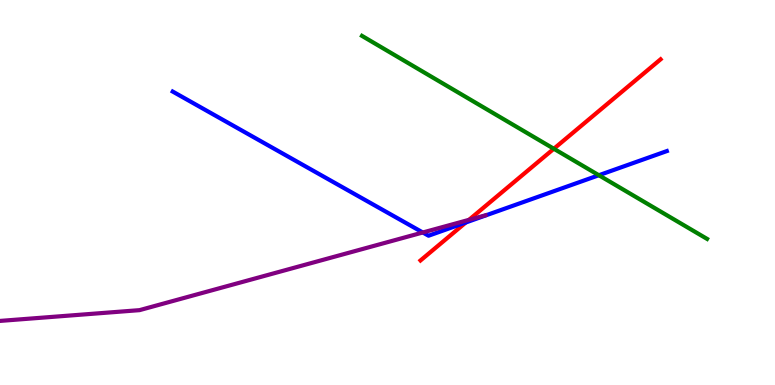[{'lines': ['blue', 'red'], 'intersections': [{'x': 6.01, 'y': 4.22}]}, {'lines': ['green', 'red'], 'intersections': [{'x': 7.15, 'y': 6.14}]}, {'lines': ['purple', 'red'], 'intersections': [{'x': 6.05, 'y': 4.29}]}, {'lines': ['blue', 'green'], 'intersections': [{'x': 7.73, 'y': 5.45}]}, {'lines': ['blue', 'purple'], 'intersections': [{'x': 5.46, 'y': 3.96}]}, {'lines': ['green', 'purple'], 'intersections': []}]